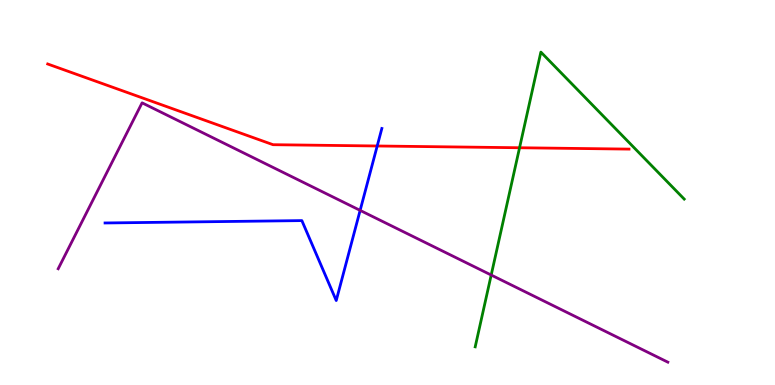[{'lines': ['blue', 'red'], 'intersections': [{'x': 4.87, 'y': 6.21}]}, {'lines': ['green', 'red'], 'intersections': [{'x': 6.7, 'y': 6.16}]}, {'lines': ['purple', 'red'], 'intersections': []}, {'lines': ['blue', 'green'], 'intersections': []}, {'lines': ['blue', 'purple'], 'intersections': [{'x': 4.65, 'y': 4.54}]}, {'lines': ['green', 'purple'], 'intersections': [{'x': 6.34, 'y': 2.86}]}]